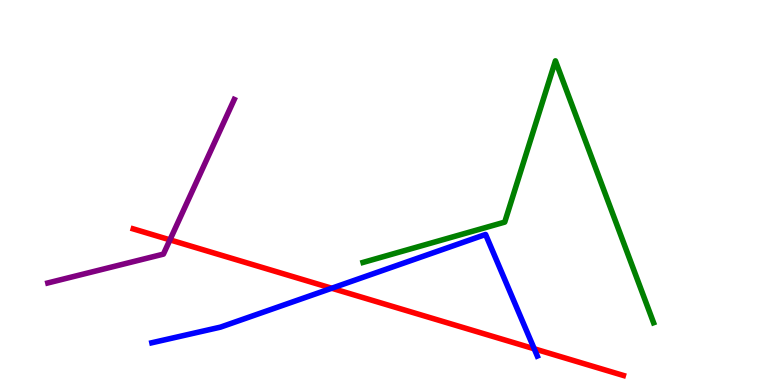[{'lines': ['blue', 'red'], 'intersections': [{'x': 4.28, 'y': 2.51}, {'x': 6.89, 'y': 0.941}]}, {'lines': ['green', 'red'], 'intersections': []}, {'lines': ['purple', 'red'], 'intersections': [{'x': 2.19, 'y': 3.77}]}, {'lines': ['blue', 'green'], 'intersections': []}, {'lines': ['blue', 'purple'], 'intersections': []}, {'lines': ['green', 'purple'], 'intersections': []}]